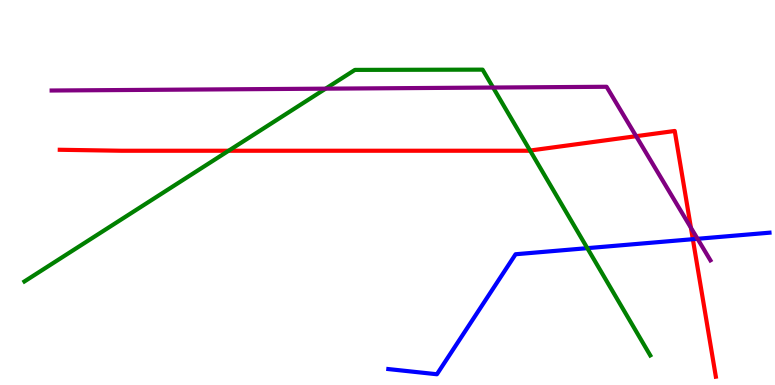[{'lines': ['blue', 'red'], 'intersections': [{'x': 8.94, 'y': 3.79}]}, {'lines': ['green', 'red'], 'intersections': [{'x': 2.95, 'y': 6.08}, {'x': 6.84, 'y': 6.09}]}, {'lines': ['purple', 'red'], 'intersections': [{'x': 8.21, 'y': 6.46}, {'x': 8.92, 'y': 4.08}]}, {'lines': ['blue', 'green'], 'intersections': [{'x': 7.58, 'y': 3.55}]}, {'lines': ['blue', 'purple'], 'intersections': [{'x': 9.0, 'y': 3.8}]}, {'lines': ['green', 'purple'], 'intersections': [{'x': 4.2, 'y': 7.7}, {'x': 6.36, 'y': 7.73}]}]